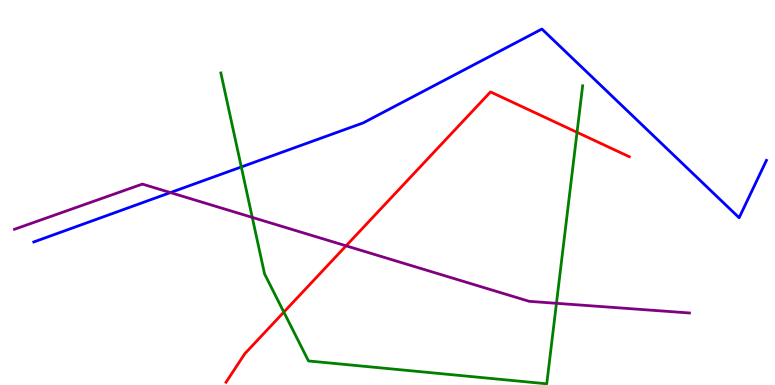[{'lines': ['blue', 'red'], 'intersections': []}, {'lines': ['green', 'red'], 'intersections': [{'x': 3.66, 'y': 1.89}, {'x': 7.45, 'y': 6.56}]}, {'lines': ['purple', 'red'], 'intersections': [{'x': 4.47, 'y': 3.62}]}, {'lines': ['blue', 'green'], 'intersections': [{'x': 3.11, 'y': 5.66}]}, {'lines': ['blue', 'purple'], 'intersections': [{'x': 2.2, 'y': 5.0}]}, {'lines': ['green', 'purple'], 'intersections': [{'x': 3.26, 'y': 4.35}, {'x': 7.18, 'y': 2.12}]}]